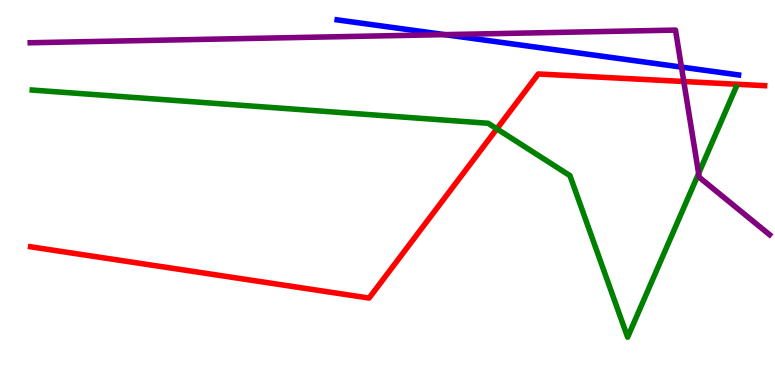[{'lines': ['blue', 'red'], 'intersections': []}, {'lines': ['green', 'red'], 'intersections': [{'x': 6.41, 'y': 6.65}]}, {'lines': ['purple', 'red'], 'intersections': [{'x': 8.82, 'y': 7.88}]}, {'lines': ['blue', 'green'], 'intersections': []}, {'lines': ['blue', 'purple'], 'intersections': [{'x': 5.74, 'y': 9.1}, {'x': 8.79, 'y': 8.26}]}, {'lines': ['green', 'purple'], 'intersections': [{'x': 9.01, 'y': 5.49}]}]